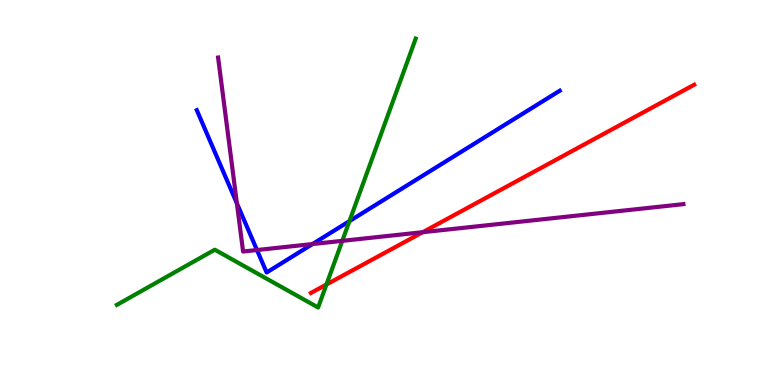[{'lines': ['blue', 'red'], 'intersections': []}, {'lines': ['green', 'red'], 'intersections': [{'x': 4.21, 'y': 2.61}]}, {'lines': ['purple', 'red'], 'intersections': [{'x': 5.45, 'y': 3.97}]}, {'lines': ['blue', 'green'], 'intersections': [{'x': 4.51, 'y': 4.26}]}, {'lines': ['blue', 'purple'], 'intersections': [{'x': 3.06, 'y': 4.72}, {'x': 3.32, 'y': 3.51}, {'x': 4.03, 'y': 3.66}]}, {'lines': ['green', 'purple'], 'intersections': [{'x': 4.42, 'y': 3.74}]}]